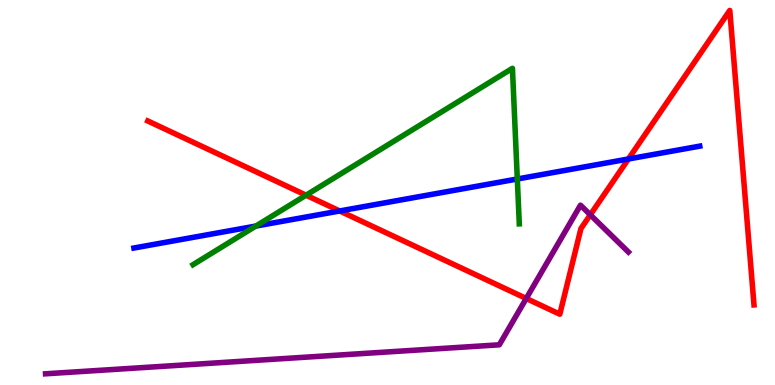[{'lines': ['blue', 'red'], 'intersections': [{'x': 4.38, 'y': 4.52}, {'x': 8.11, 'y': 5.87}]}, {'lines': ['green', 'red'], 'intersections': [{'x': 3.95, 'y': 4.93}]}, {'lines': ['purple', 'red'], 'intersections': [{'x': 6.79, 'y': 2.25}, {'x': 7.62, 'y': 4.42}]}, {'lines': ['blue', 'green'], 'intersections': [{'x': 3.3, 'y': 4.13}, {'x': 6.67, 'y': 5.35}]}, {'lines': ['blue', 'purple'], 'intersections': []}, {'lines': ['green', 'purple'], 'intersections': []}]